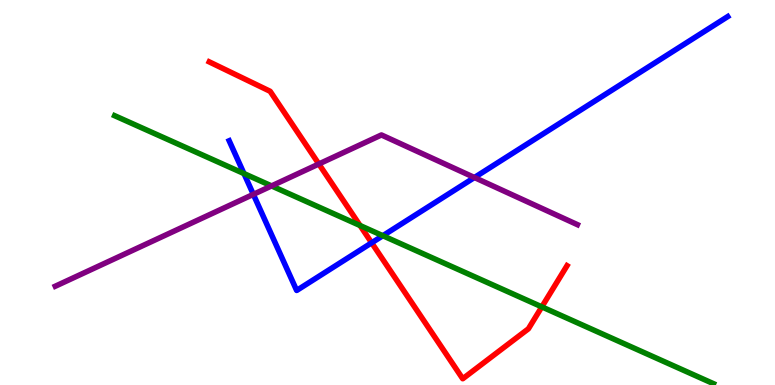[{'lines': ['blue', 'red'], 'intersections': [{'x': 4.8, 'y': 3.69}]}, {'lines': ['green', 'red'], 'intersections': [{'x': 4.65, 'y': 4.14}, {'x': 6.99, 'y': 2.03}]}, {'lines': ['purple', 'red'], 'intersections': [{'x': 4.11, 'y': 5.74}]}, {'lines': ['blue', 'green'], 'intersections': [{'x': 3.15, 'y': 5.49}, {'x': 4.94, 'y': 3.88}]}, {'lines': ['blue', 'purple'], 'intersections': [{'x': 3.27, 'y': 4.95}, {'x': 6.12, 'y': 5.39}]}, {'lines': ['green', 'purple'], 'intersections': [{'x': 3.5, 'y': 5.17}]}]